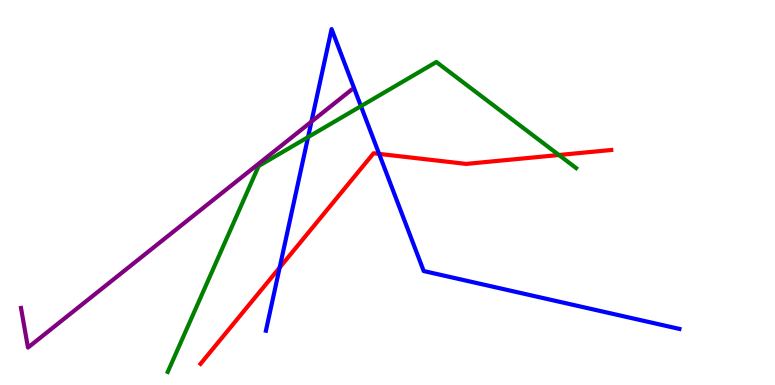[{'lines': ['blue', 'red'], 'intersections': [{'x': 3.61, 'y': 3.05}, {'x': 4.89, 'y': 6.0}]}, {'lines': ['green', 'red'], 'intersections': [{'x': 7.21, 'y': 5.97}]}, {'lines': ['purple', 'red'], 'intersections': []}, {'lines': ['blue', 'green'], 'intersections': [{'x': 3.98, 'y': 6.44}, {'x': 4.66, 'y': 7.24}]}, {'lines': ['blue', 'purple'], 'intersections': [{'x': 4.02, 'y': 6.84}]}, {'lines': ['green', 'purple'], 'intersections': []}]